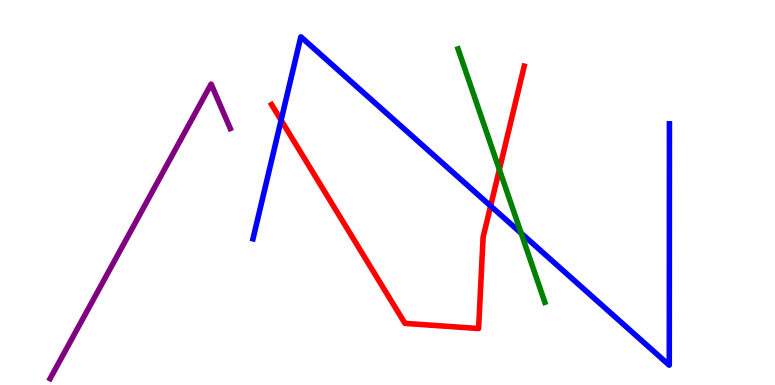[{'lines': ['blue', 'red'], 'intersections': [{'x': 3.63, 'y': 6.88}, {'x': 6.33, 'y': 4.65}]}, {'lines': ['green', 'red'], 'intersections': [{'x': 6.44, 'y': 5.6}]}, {'lines': ['purple', 'red'], 'intersections': []}, {'lines': ['blue', 'green'], 'intersections': [{'x': 6.72, 'y': 3.94}]}, {'lines': ['blue', 'purple'], 'intersections': []}, {'lines': ['green', 'purple'], 'intersections': []}]